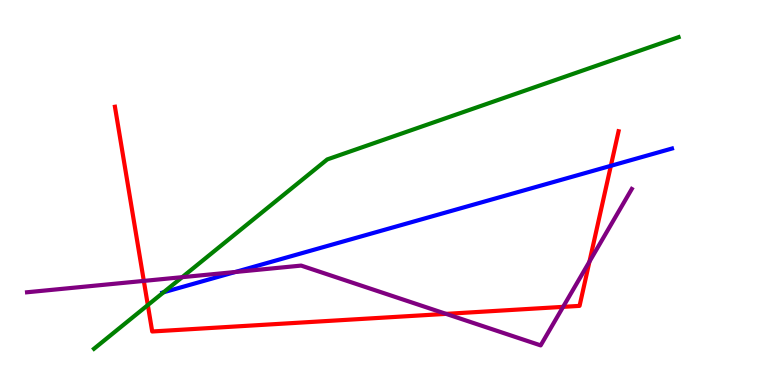[{'lines': ['blue', 'red'], 'intersections': [{'x': 7.88, 'y': 5.69}]}, {'lines': ['green', 'red'], 'intersections': [{'x': 1.91, 'y': 2.08}]}, {'lines': ['purple', 'red'], 'intersections': [{'x': 1.86, 'y': 2.7}, {'x': 5.76, 'y': 1.85}, {'x': 7.27, 'y': 2.03}, {'x': 7.61, 'y': 3.2}]}, {'lines': ['blue', 'green'], 'intersections': [{'x': 2.11, 'y': 2.41}]}, {'lines': ['blue', 'purple'], 'intersections': [{'x': 3.04, 'y': 2.93}]}, {'lines': ['green', 'purple'], 'intersections': [{'x': 2.35, 'y': 2.8}]}]